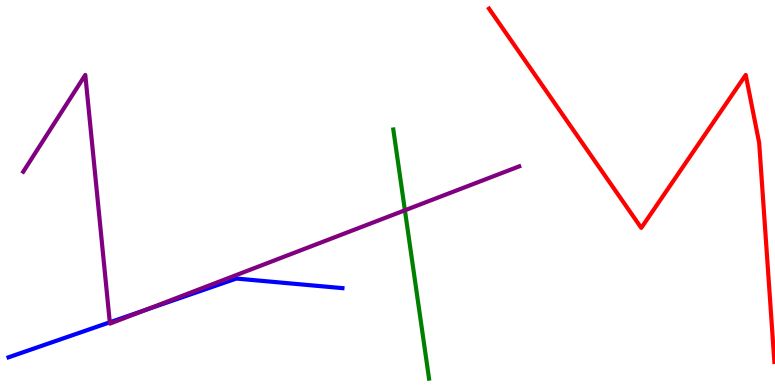[{'lines': ['blue', 'red'], 'intersections': []}, {'lines': ['green', 'red'], 'intersections': []}, {'lines': ['purple', 'red'], 'intersections': []}, {'lines': ['blue', 'green'], 'intersections': []}, {'lines': ['blue', 'purple'], 'intersections': [{'x': 1.42, 'y': 1.63}, {'x': 1.88, 'y': 1.95}]}, {'lines': ['green', 'purple'], 'intersections': [{'x': 5.22, 'y': 4.54}]}]